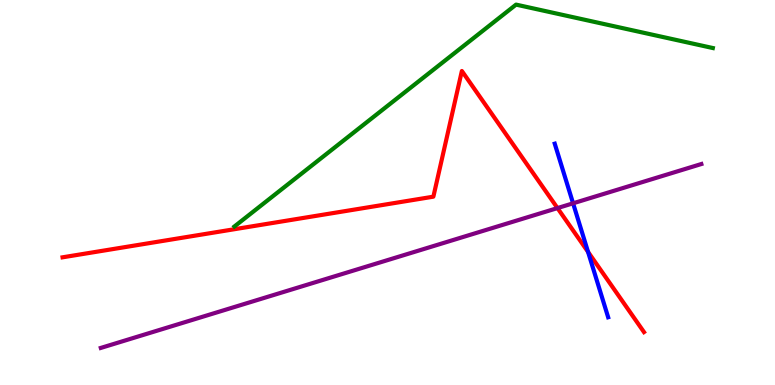[{'lines': ['blue', 'red'], 'intersections': [{'x': 7.59, 'y': 3.46}]}, {'lines': ['green', 'red'], 'intersections': []}, {'lines': ['purple', 'red'], 'intersections': [{'x': 7.19, 'y': 4.6}]}, {'lines': ['blue', 'green'], 'intersections': []}, {'lines': ['blue', 'purple'], 'intersections': [{'x': 7.39, 'y': 4.72}]}, {'lines': ['green', 'purple'], 'intersections': []}]